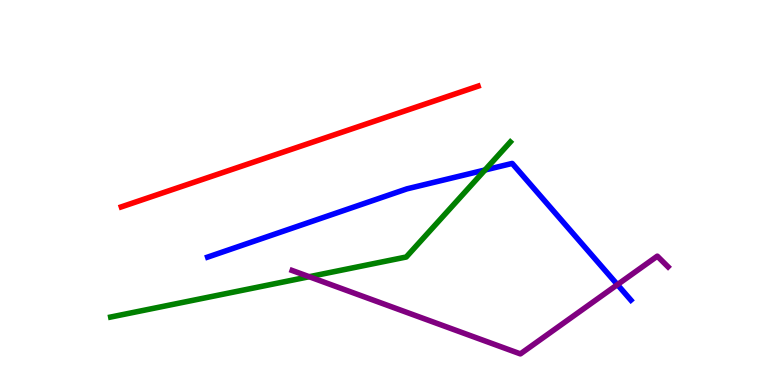[{'lines': ['blue', 'red'], 'intersections': []}, {'lines': ['green', 'red'], 'intersections': []}, {'lines': ['purple', 'red'], 'intersections': []}, {'lines': ['blue', 'green'], 'intersections': [{'x': 6.26, 'y': 5.58}]}, {'lines': ['blue', 'purple'], 'intersections': [{'x': 7.97, 'y': 2.61}]}, {'lines': ['green', 'purple'], 'intersections': [{'x': 3.99, 'y': 2.81}]}]